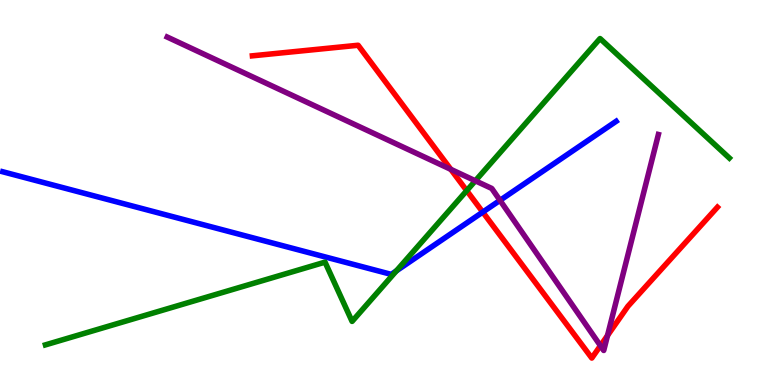[{'lines': ['blue', 'red'], 'intersections': [{'x': 6.23, 'y': 4.49}]}, {'lines': ['green', 'red'], 'intersections': [{'x': 6.02, 'y': 5.05}]}, {'lines': ['purple', 'red'], 'intersections': [{'x': 5.82, 'y': 5.6}, {'x': 7.75, 'y': 1.02}, {'x': 7.84, 'y': 1.29}]}, {'lines': ['blue', 'green'], 'intersections': [{'x': 5.11, 'y': 2.96}]}, {'lines': ['blue', 'purple'], 'intersections': [{'x': 6.45, 'y': 4.8}]}, {'lines': ['green', 'purple'], 'intersections': [{'x': 6.13, 'y': 5.3}]}]